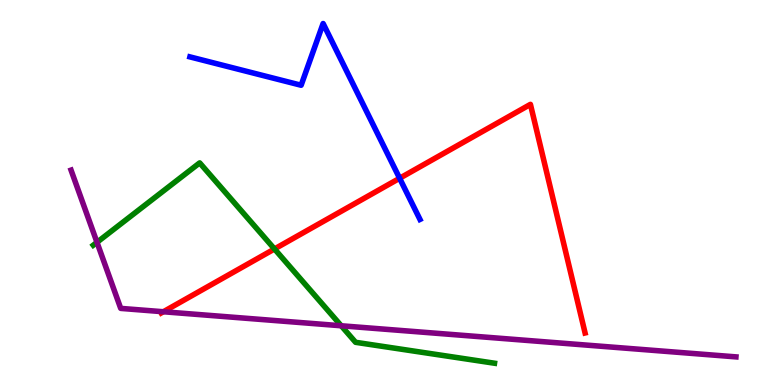[{'lines': ['blue', 'red'], 'intersections': [{'x': 5.16, 'y': 5.37}]}, {'lines': ['green', 'red'], 'intersections': [{'x': 3.54, 'y': 3.53}]}, {'lines': ['purple', 'red'], 'intersections': [{'x': 2.11, 'y': 1.9}]}, {'lines': ['blue', 'green'], 'intersections': []}, {'lines': ['blue', 'purple'], 'intersections': []}, {'lines': ['green', 'purple'], 'intersections': [{'x': 1.25, 'y': 3.71}, {'x': 4.4, 'y': 1.54}]}]